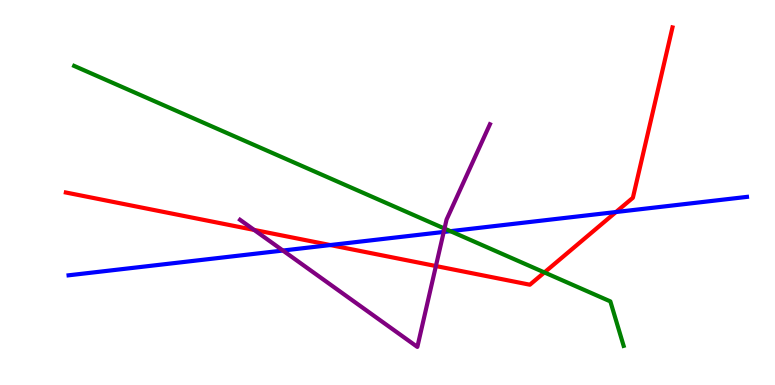[{'lines': ['blue', 'red'], 'intersections': [{'x': 4.26, 'y': 3.63}, {'x': 7.95, 'y': 4.49}]}, {'lines': ['green', 'red'], 'intersections': [{'x': 7.02, 'y': 2.92}]}, {'lines': ['purple', 'red'], 'intersections': [{'x': 3.28, 'y': 4.03}, {'x': 5.62, 'y': 3.09}]}, {'lines': ['blue', 'green'], 'intersections': [{'x': 5.81, 'y': 4.0}]}, {'lines': ['blue', 'purple'], 'intersections': [{'x': 3.65, 'y': 3.49}, {'x': 5.73, 'y': 3.98}]}, {'lines': ['green', 'purple'], 'intersections': [{'x': 5.74, 'y': 4.06}]}]